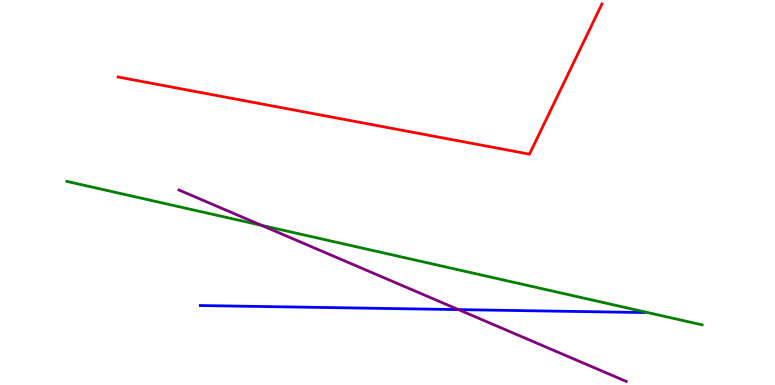[{'lines': ['blue', 'red'], 'intersections': []}, {'lines': ['green', 'red'], 'intersections': []}, {'lines': ['purple', 'red'], 'intersections': []}, {'lines': ['blue', 'green'], 'intersections': []}, {'lines': ['blue', 'purple'], 'intersections': [{'x': 5.92, 'y': 1.96}]}, {'lines': ['green', 'purple'], 'intersections': [{'x': 3.38, 'y': 4.15}]}]